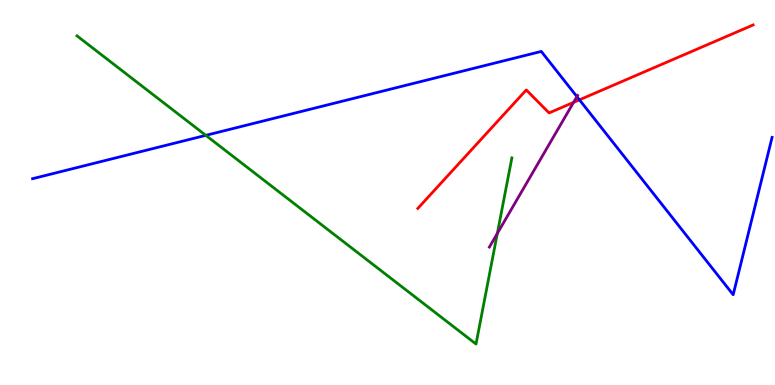[{'lines': ['blue', 'red'], 'intersections': [{'x': 7.48, 'y': 7.41}]}, {'lines': ['green', 'red'], 'intersections': []}, {'lines': ['purple', 'red'], 'intersections': [{'x': 7.4, 'y': 7.34}]}, {'lines': ['blue', 'green'], 'intersections': [{'x': 2.66, 'y': 6.48}]}, {'lines': ['blue', 'purple'], 'intersections': [{'x': 7.44, 'y': 7.49}]}, {'lines': ['green', 'purple'], 'intersections': [{'x': 6.42, 'y': 3.94}]}]